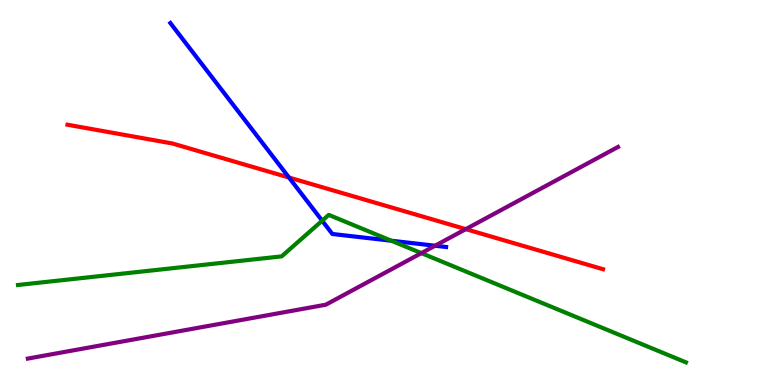[{'lines': ['blue', 'red'], 'intersections': [{'x': 3.73, 'y': 5.39}]}, {'lines': ['green', 'red'], 'intersections': []}, {'lines': ['purple', 'red'], 'intersections': [{'x': 6.01, 'y': 4.05}]}, {'lines': ['blue', 'green'], 'intersections': [{'x': 4.16, 'y': 4.27}, {'x': 5.05, 'y': 3.75}]}, {'lines': ['blue', 'purple'], 'intersections': [{'x': 5.61, 'y': 3.62}]}, {'lines': ['green', 'purple'], 'intersections': [{'x': 5.44, 'y': 3.43}]}]